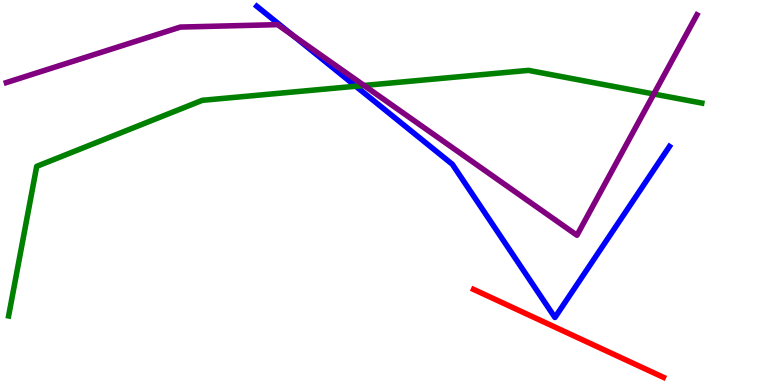[{'lines': ['blue', 'red'], 'intersections': []}, {'lines': ['green', 'red'], 'intersections': []}, {'lines': ['purple', 'red'], 'intersections': []}, {'lines': ['blue', 'green'], 'intersections': [{'x': 4.59, 'y': 7.76}]}, {'lines': ['blue', 'purple'], 'intersections': [{'x': 3.78, 'y': 9.08}]}, {'lines': ['green', 'purple'], 'intersections': [{'x': 4.7, 'y': 7.78}, {'x': 8.44, 'y': 7.56}]}]